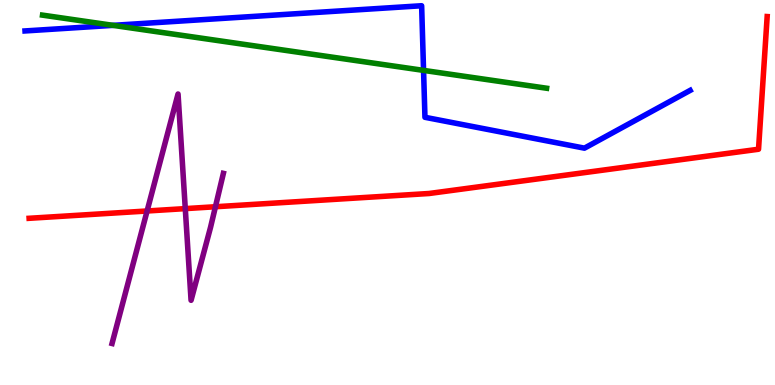[{'lines': ['blue', 'red'], 'intersections': []}, {'lines': ['green', 'red'], 'intersections': []}, {'lines': ['purple', 'red'], 'intersections': [{'x': 1.9, 'y': 4.52}, {'x': 2.39, 'y': 4.58}, {'x': 2.78, 'y': 4.63}]}, {'lines': ['blue', 'green'], 'intersections': [{'x': 1.46, 'y': 9.34}, {'x': 5.47, 'y': 8.17}]}, {'lines': ['blue', 'purple'], 'intersections': []}, {'lines': ['green', 'purple'], 'intersections': []}]